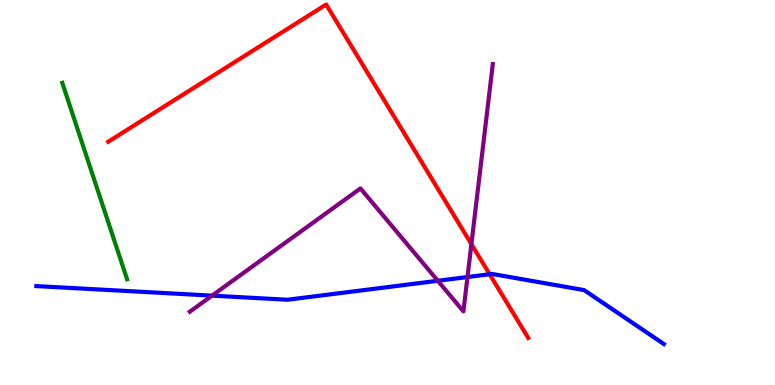[{'lines': ['blue', 'red'], 'intersections': [{'x': 6.32, 'y': 2.88}]}, {'lines': ['green', 'red'], 'intersections': []}, {'lines': ['purple', 'red'], 'intersections': [{'x': 6.08, 'y': 3.66}]}, {'lines': ['blue', 'green'], 'intersections': []}, {'lines': ['blue', 'purple'], 'intersections': [{'x': 2.74, 'y': 2.32}, {'x': 5.65, 'y': 2.71}, {'x': 6.03, 'y': 2.8}]}, {'lines': ['green', 'purple'], 'intersections': []}]